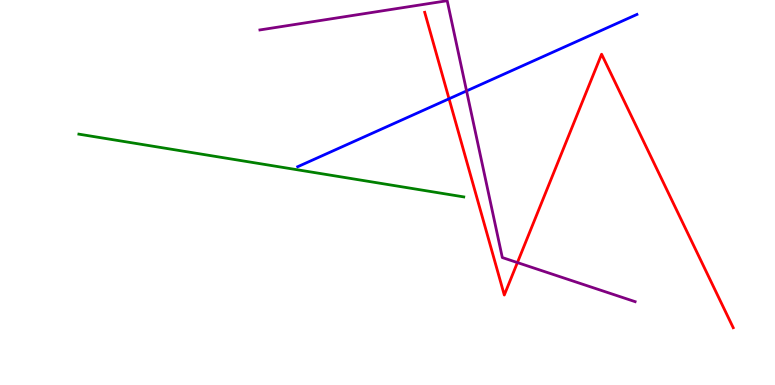[{'lines': ['blue', 'red'], 'intersections': [{'x': 5.79, 'y': 7.43}]}, {'lines': ['green', 'red'], 'intersections': []}, {'lines': ['purple', 'red'], 'intersections': [{'x': 6.68, 'y': 3.18}]}, {'lines': ['blue', 'green'], 'intersections': []}, {'lines': ['blue', 'purple'], 'intersections': [{'x': 6.02, 'y': 7.64}]}, {'lines': ['green', 'purple'], 'intersections': []}]